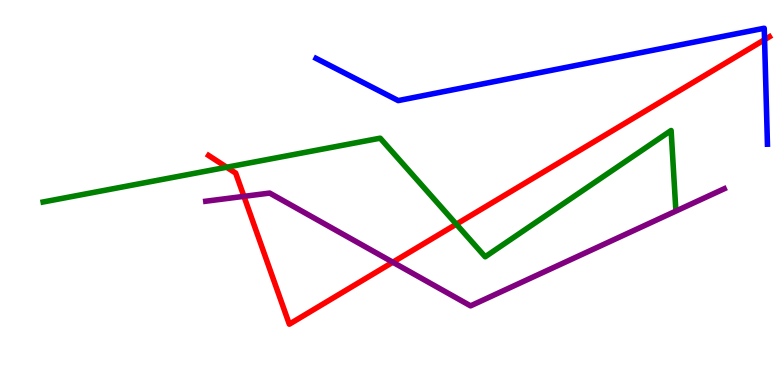[{'lines': ['blue', 'red'], 'intersections': [{'x': 9.87, 'y': 8.97}]}, {'lines': ['green', 'red'], 'intersections': [{'x': 2.92, 'y': 5.66}, {'x': 5.89, 'y': 4.18}]}, {'lines': ['purple', 'red'], 'intersections': [{'x': 3.15, 'y': 4.9}, {'x': 5.07, 'y': 3.19}]}, {'lines': ['blue', 'green'], 'intersections': []}, {'lines': ['blue', 'purple'], 'intersections': []}, {'lines': ['green', 'purple'], 'intersections': []}]